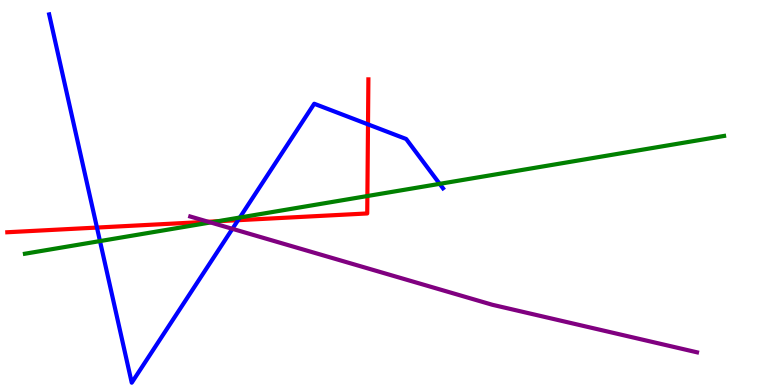[{'lines': ['blue', 'red'], 'intersections': [{'x': 1.25, 'y': 4.09}, {'x': 3.07, 'y': 4.28}, {'x': 4.75, 'y': 6.77}]}, {'lines': ['green', 'red'], 'intersections': [{'x': 2.81, 'y': 4.25}, {'x': 4.74, 'y': 4.91}]}, {'lines': ['purple', 'red'], 'intersections': [{'x': 2.69, 'y': 4.24}]}, {'lines': ['blue', 'green'], 'intersections': [{'x': 1.29, 'y': 3.74}, {'x': 3.09, 'y': 4.35}, {'x': 5.67, 'y': 5.22}]}, {'lines': ['blue', 'purple'], 'intersections': [{'x': 3.0, 'y': 4.06}]}, {'lines': ['green', 'purple'], 'intersections': [{'x': 2.72, 'y': 4.22}]}]